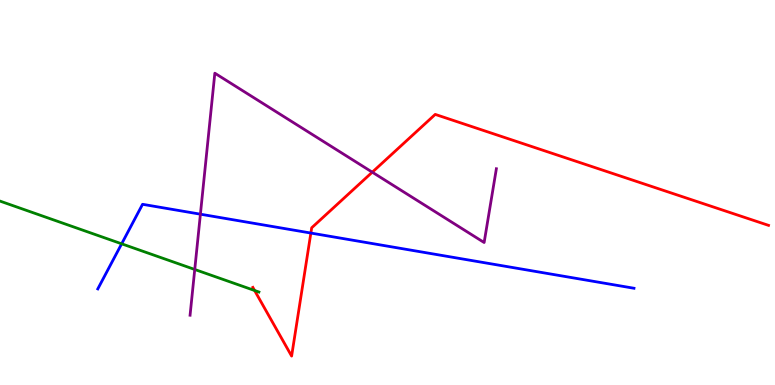[{'lines': ['blue', 'red'], 'intersections': [{'x': 4.01, 'y': 3.95}]}, {'lines': ['green', 'red'], 'intersections': [{'x': 3.29, 'y': 2.45}]}, {'lines': ['purple', 'red'], 'intersections': [{'x': 4.8, 'y': 5.53}]}, {'lines': ['blue', 'green'], 'intersections': [{'x': 1.57, 'y': 3.67}]}, {'lines': ['blue', 'purple'], 'intersections': [{'x': 2.59, 'y': 4.44}]}, {'lines': ['green', 'purple'], 'intersections': [{'x': 2.51, 'y': 3.0}]}]